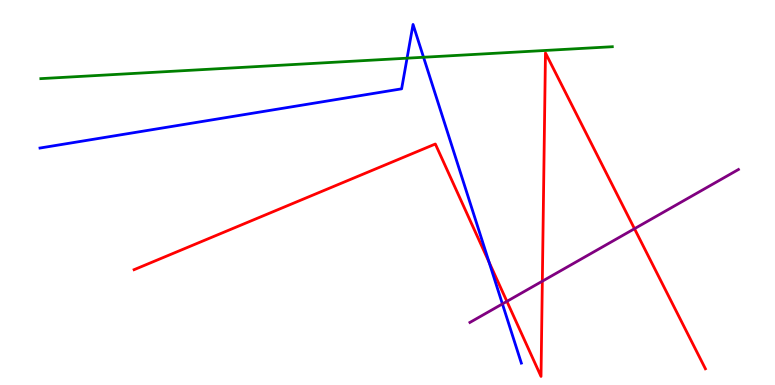[{'lines': ['blue', 'red'], 'intersections': [{'x': 6.31, 'y': 3.19}]}, {'lines': ['green', 'red'], 'intersections': []}, {'lines': ['purple', 'red'], 'intersections': [{'x': 6.54, 'y': 2.17}, {'x': 7.0, 'y': 2.7}, {'x': 8.19, 'y': 4.06}]}, {'lines': ['blue', 'green'], 'intersections': [{'x': 5.25, 'y': 8.49}, {'x': 5.47, 'y': 8.51}]}, {'lines': ['blue', 'purple'], 'intersections': [{'x': 6.48, 'y': 2.11}]}, {'lines': ['green', 'purple'], 'intersections': []}]